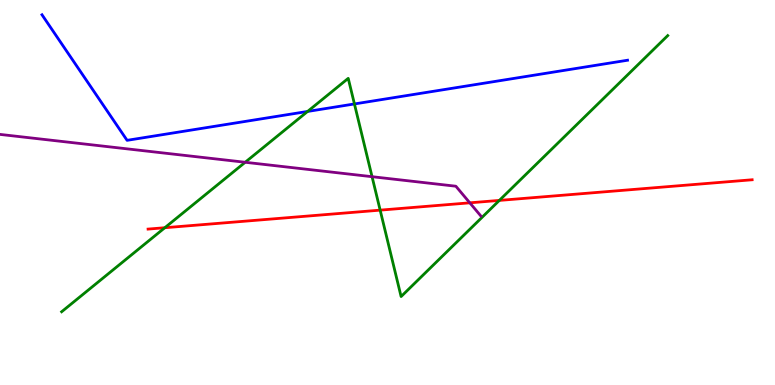[{'lines': ['blue', 'red'], 'intersections': []}, {'lines': ['green', 'red'], 'intersections': [{'x': 2.13, 'y': 4.09}, {'x': 4.91, 'y': 4.54}, {'x': 6.44, 'y': 4.79}]}, {'lines': ['purple', 'red'], 'intersections': [{'x': 6.06, 'y': 4.73}]}, {'lines': ['blue', 'green'], 'intersections': [{'x': 3.97, 'y': 7.11}, {'x': 4.57, 'y': 7.3}]}, {'lines': ['blue', 'purple'], 'intersections': []}, {'lines': ['green', 'purple'], 'intersections': [{'x': 3.16, 'y': 5.79}, {'x': 4.8, 'y': 5.41}]}]